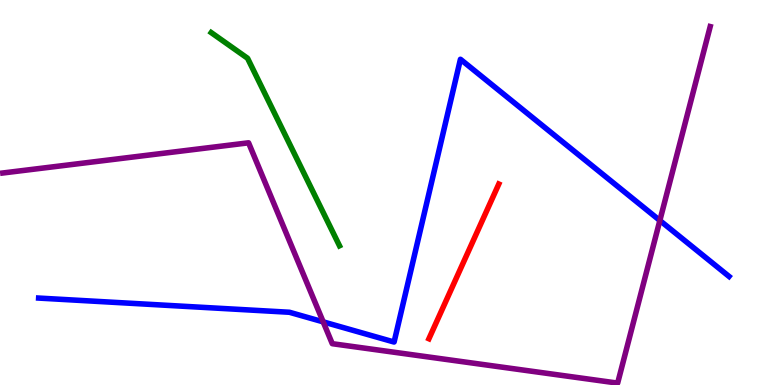[{'lines': ['blue', 'red'], 'intersections': []}, {'lines': ['green', 'red'], 'intersections': []}, {'lines': ['purple', 'red'], 'intersections': []}, {'lines': ['blue', 'green'], 'intersections': []}, {'lines': ['blue', 'purple'], 'intersections': [{'x': 4.17, 'y': 1.64}, {'x': 8.51, 'y': 4.27}]}, {'lines': ['green', 'purple'], 'intersections': []}]